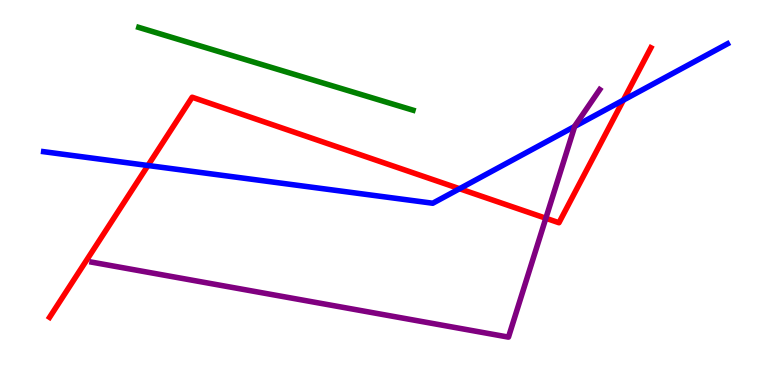[{'lines': ['blue', 'red'], 'intersections': [{'x': 1.91, 'y': 5.7}, {'x': 5.93, 'y': 5.1}, {'x': 8.04, 'y': 7.4}]}, {'lines': ['green', 'red'], 'intersections': []}, {'lines': ['purple', 'red'], 'intersections': [{'x': 7.04, 'y': 4.33}]}, {'lines': ['blue', 'green'], 'intersections': []}, {'lines': ['blue', 'purple'], 'intersections': [{'x': 7.42, 'y': 6.72}]}, {'lines': ['green', 'purple'], 'intersections': []}]